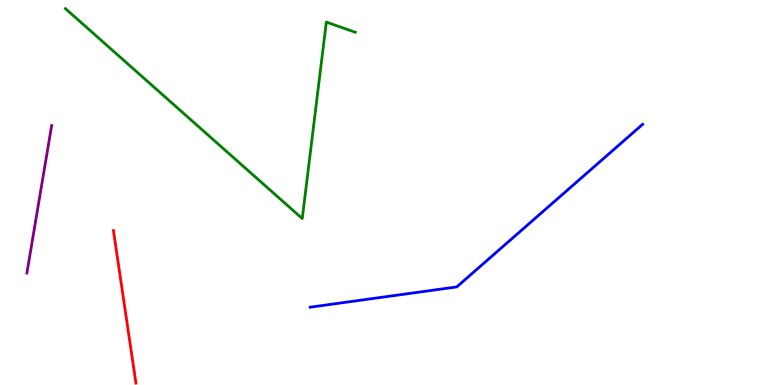[{'lines': ['blue', 'red'], 'intersections': []}, {'lines': ['green', 'red'], 'intersections': []}, {'lines': ['purple', 'red'], 'intersections': []}, {'lines': ['blue', 'green'], 'intersections': []}, {'lines': ['blue', 'purple'], 'intersections': []}, {'lines': ['green', 'purple'], 'intersections': []}]